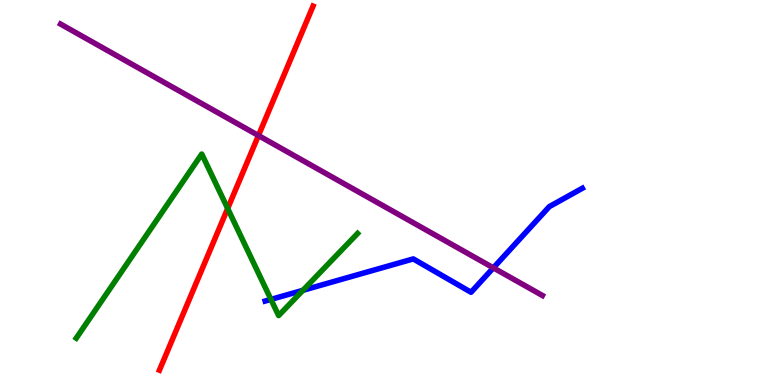[{'lines': ['blue', 'red'], 'intersections': []}, {'lines': ['green', 'red'], 'intersections': [{'x': 2.94, 'y': 4.59}]}, {'lines': ['purple', 'red'], 'intersections': [{'x': 3.33, 'y': 6.48}]}, {'lines': ['blue', 'green'], 'intersections': [{'x': 3.5, 'y': 2.22}, {'x': 3.91, 'y': 2.46}]}, {'lines': ['blue', 'purple'], 'intersections': [{'x': 6.37, 'y': 3.04}]}, {'lines': ['green', 'purple'], 'intersections': []}]